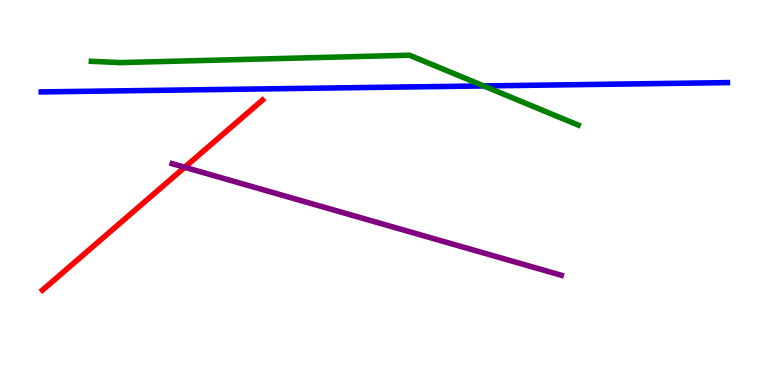[{'lines': ['blue', 'red'], 'intersections': []}, {'lines': ['green', 'red'], 'intersections': []}, {'lines': ['purple', 'red'], 'intersections': [{'x': 2.38, 'y': 5.66}]}, {'lines': ['blue', 'green'], 'intersections': [{'x': 6.24, 'y': 7.77}]}, {'lines': ['blue', 'purple'], 'intersections': []}, {'lines': ['green', 'purple'], 'intersections': []}]